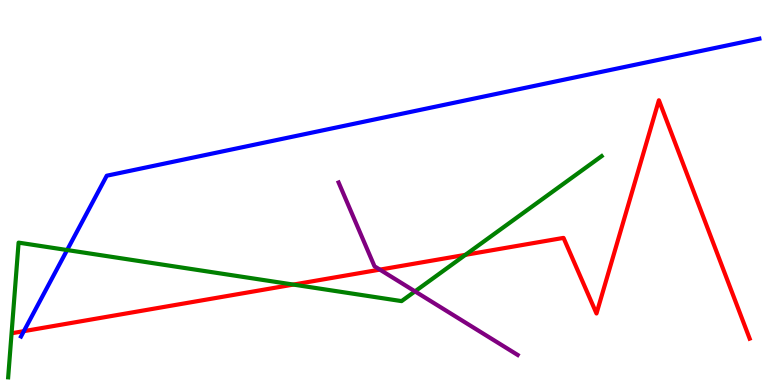[{'lines': ['blue', 'red'], 'intersections': [{'x': 0.308, 'y': 1.4}]}, {'lines': ['green', 'red'], 'intersections': [{'x': 3.78, 'y': 2.61}, {'x': 6.01, 'y': 3.38}]}, {'lines': ['purple', 'red'], 'intersections': [{'x': 4.9, 'y': 3.0}]}, {'lines': ['blue', 'green'], 'intersections': [{'x': 0.866, 'y': 3.51}]}, {'lines': ['blue', 'purple'], 'intersections': []}, {'lines': ['green', 'purple'], 'intersections': [{'x': 5.35, 'y': 2.43}]}]